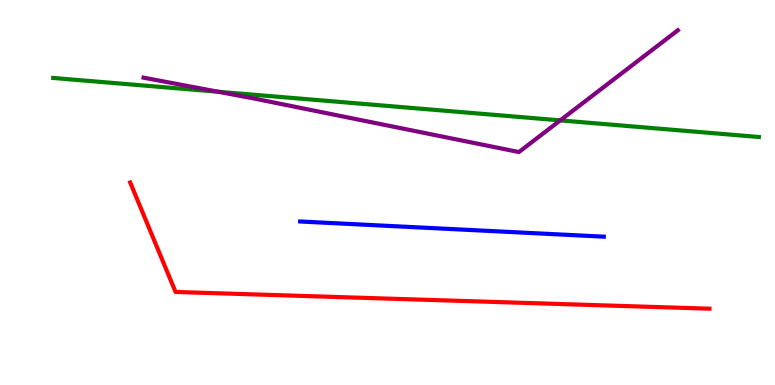[{'lines': ['blue', 'red'], 'intersections': []}, {'lines': ['green', 'red'], 'intersections': []}, {'lines': ['purple', 'red'], 'intersections': []}, {'lines': ['blue', 'green'], 'intersections': []}, {'lines': ['blue', 'purple'], 'intersections': []}, {'lines': ['green', 'purple'], 'intersections': [{'x': 2.82, 'y': 7.62}, {'x': 7.23, 'y': 6.87}]}]